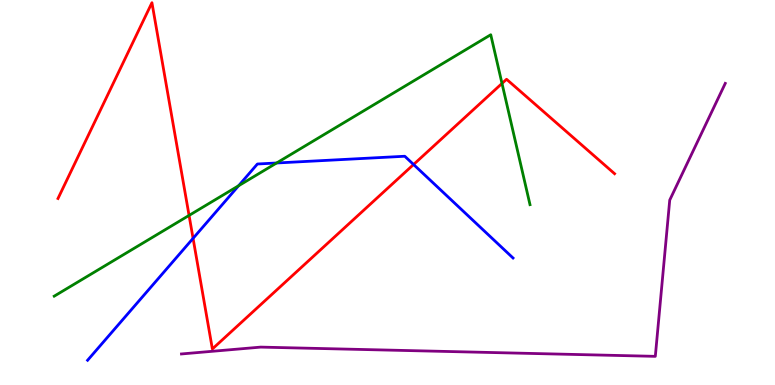[{'lines': ['blue', 'red'], 'intersections': [{'x': 2.49, 'y': 3.81}, {'x': 5.34, 'y': 5.73}]}, {'lines': ['green', 'red'], 'intersections': [{'x': 2.44, 'y': 4.4}, {'x': 6.48, 'y': 7.83}]}, {'lines': ['purple', 'red'], 'intersections': []}, {'lines': ['blue', 'green'], 'intersections': [{'x': 3.08, 'y': 5.18}, {'x': 3.57, 'y': 5.77}]}, {'lines': ['blue', 'purple'], 'intersections': []}, {'lines': ['green', 'purple'], 'intersections': []}]